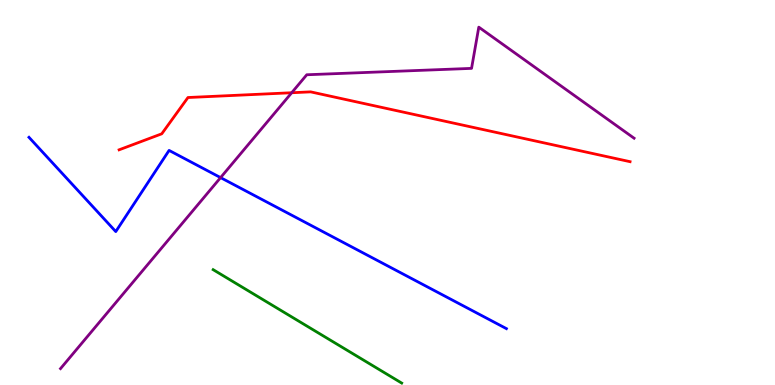[{'lines': ['blue', 'red'], 'intersections': []}, {'lines': ['green', 'red'], 'intersections': []}, {'lines': ['purple', 'red'], 'intersections': [{'x': 3.76, 'y': 7.59}]}, {'lines': ['blue', 'green'], 'intersections': []}, {'lines': ['blue', 'purple'], 'intersections': [{'x': 2.85, 'y': 5.39}]}, {'lines': ['green', 'purple'], 'intersections': []}]